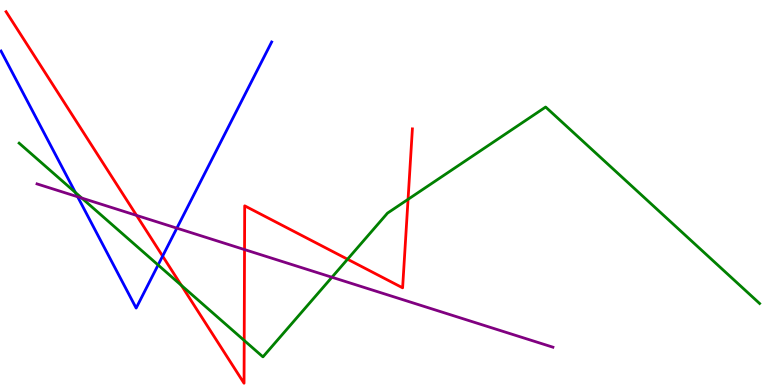[{'lines': ['blue', 'red'], 'intersections': [{'x': 2.1, 'y': 3.35}]}, {'lines': ['green', 'red'], 'intersections': [{'x': 2.34, 'y': 2.59}, {'x': 3.15, 'y': 1.16}, {'x': 4.48, 'y': 3.27}, {'x': 5.27, 'y': 4.82}]}, {'lines': ['purple', 'red'], 'intersections': [{'x': 1.76, 'y': 4.41}, {'x': 3.16, 'y': 3.52}]}, {'lines': ['blue', 'green'], 'intersections': [{'x': 0.973, 'y': 5.0}, {'x': 2.04, 'y': 3.12}]}, {'lines': ['blue', 'purple'], 'intersections': [{'x': 1.0, 'y': 4.89}, {'x': 2.28, 'y': 4.07}]}, {'lines': ['green', 'purple'], 'intersections': [{'x': 1.05, 'y': 4.86}, {'x': 4.28, 'y': 2.8}]}]